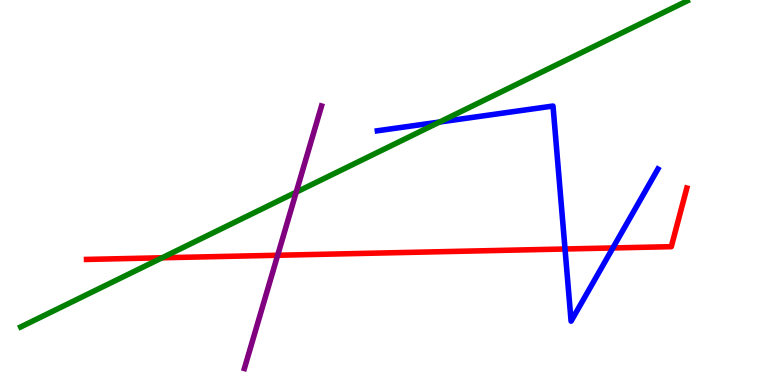[{'lines': ['blue', 'red'], 'intersections': [{'x': 7.29, 'y': 3.53}, {'x': 7.91, 'y': 3.56}]}, {'lines': ['green', 'red'], 'intersections': [{'x': 2.09, 'y': 3.3}]}, {'lines': ['purple', 'red'], 'intersections': [{'x': 3.58, 'y': 3.37}]}, {'lines': ['blue', 'green'], 'intersections': [{'x': 5.67, 'y': 6.83}]}, {'lines': ['blue', 'purple'], 'intersections': []}, {'lines': ['green', 'purple'], 'intersections': [{'x': 3.82, 'y': 5.01}]}]